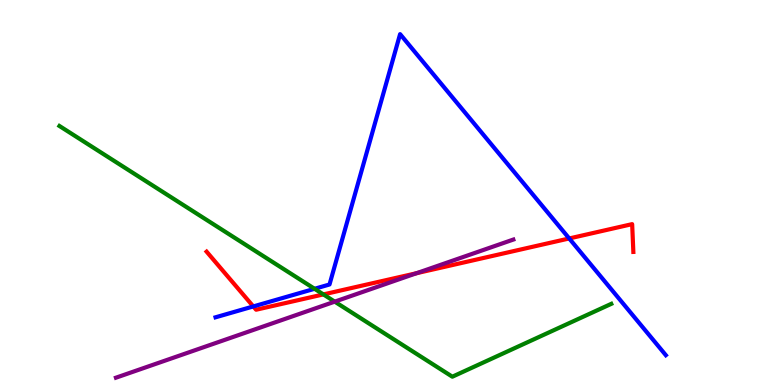[{'lines': ['blue', 'red'], 'intersections': [{'x': 3.27, 'y': 2.04}, {'x': 7.34, 'y': 3.81}]}, {'lines': ['green', 'red'], 'intersections': [{'x': 4.17, 'y': 2.35}]}, {'lines': ['purple', 'red'], 'intersections': [{'x': 5.37, 'y': 2.9}]}, {'lines': ['blue', 'green'], 'intersections': [{'x': 4.06, 'y': 2.5}]}, {'lines': ['blue', 'purple'], 'intersections': []}, {'lines': ['green', 'purple'], 'intersections': [{'x': 4.32, 'y': 2.16}]}]